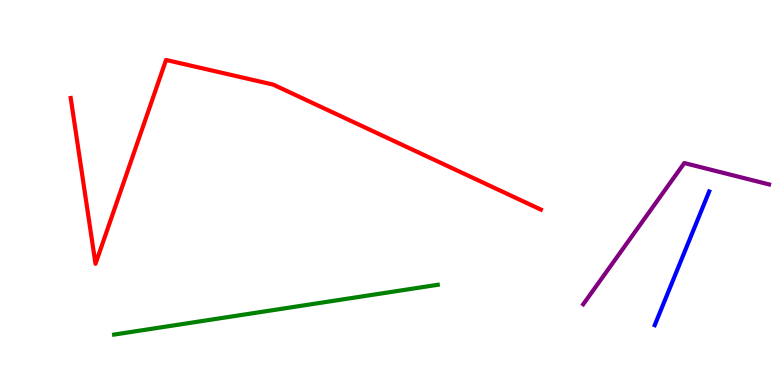[{'lines': ['blue', 'red'], 'intersections': []}, {'lines': ['green', 'red'], 'intersections': []}, {'lines': ['purple', 'red'], 'intersections': []}, {'lines': ['blue', 'green'], 'intersections': []}, {'lines': ['blue', 'purple'], 'intersections': []}, {'lines': ['green', 'purple'], 'intersections': []}]